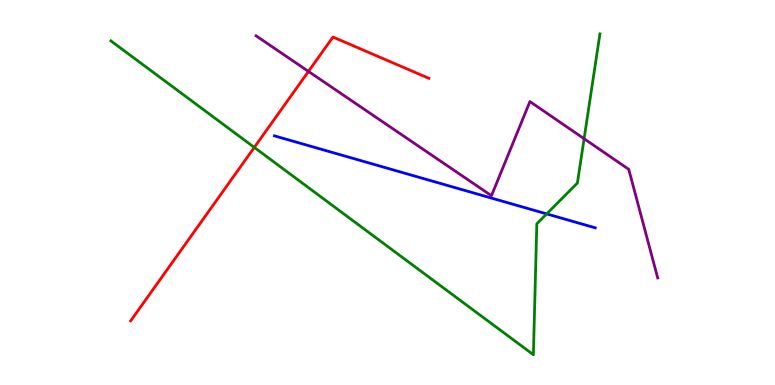[{'lines': ['blue', 'red'], 'intersections': []}, {'lines': ['green', 'red'], 'intersections': [{'x': 3.28, 'y': 6.17}]}, {'lines': ['purple', 'red'], 'intersections': [{'x': 3.98, 'y': 8.15}]}, {'lines': ['blue', 'green'], 'intersections': [{'x': 7.05, 'y': 4.44}]}, {'lines': ['blue', 'purple'], 'intersections': []}, {'lines': ['green', 'purple'], 'intersections': [{'x': 7.54, 'y': 6.4}]}]